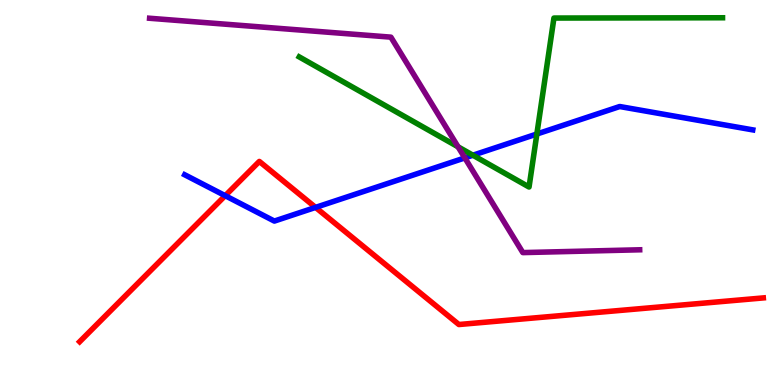[{'lines': ['blue', 'red'], 'intersections': [{'x': 2.91, 'y': 4.92}, {'x': 4.07, 'y': 4.61}]}, {'lines': ['green', 'red'], 'intersections': []}, {'lines': ['purple', 'red'], 'intersections': []}, {'lines': ['blue', 'green'], 'intersections': [{'x': 6.1, 'y': 5.97}, {'x': 6.93, 'y': 6.52}]}, {'lines': ['blue', 'purple'], 'intersections': [{'x': 6.0, 'y': 5.9}]}, {'lines': ['green', 'purple'], 'intersections': [{'x': 5.91, 'y': 6.19}]}]